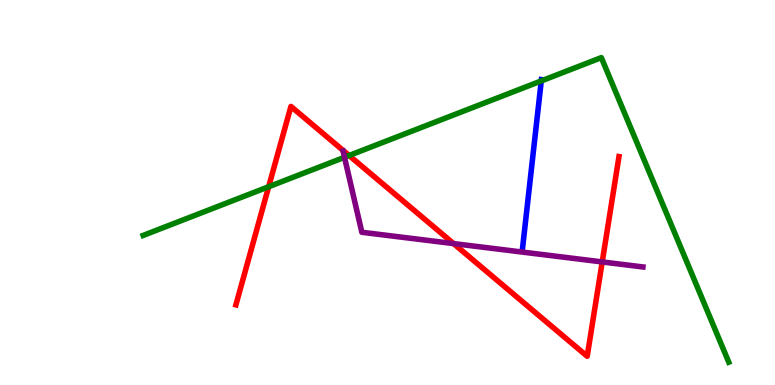[{'lines': ['blue', 'red'], 'intersections': []}, {'lines': ['green', 'red'], 'intersections': [{'x': 3.47, 'y': 5.15}, {'x': 4.5, 'y': 5.96}]}, {'lines': ['purple', 'red'], 'intersections': [{'x': 5.85, 'y': 3.67}, {'x': 7.77, 'y': 3.2}]}, {'lines': ['blue', 'green'], 'intersections': [{'x': 6.98, 'y': 7.9}]}, {'lines': ['blue', 'purple'], 'intersections': []}, {'lines': ['green', 'purple'], 'intersections': [{'x': 4.45, 'y': 5.91}]}]